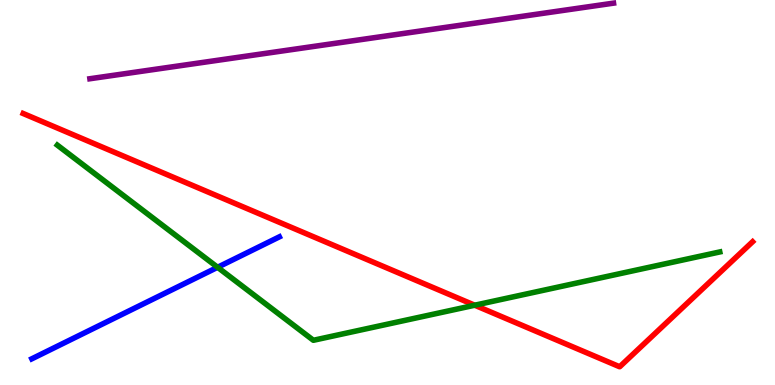[{'lines': ['blue', 'red'], 'intersections': []}, {'lines': ['green', 'red'], 'intersections': [{'x': 6.13, 'y': 2.07}]}, {'lines': ['purple', 'red'], 'intersections': []}, {'lines': ['blue', 'green'], 'intersections': [{'x': 2.81, 'y': 3.06}]}, {'lines': ['blue', 'purple'], 'intersections': []}, {'lines': ['green', 'purple'], 'intersections': []}]